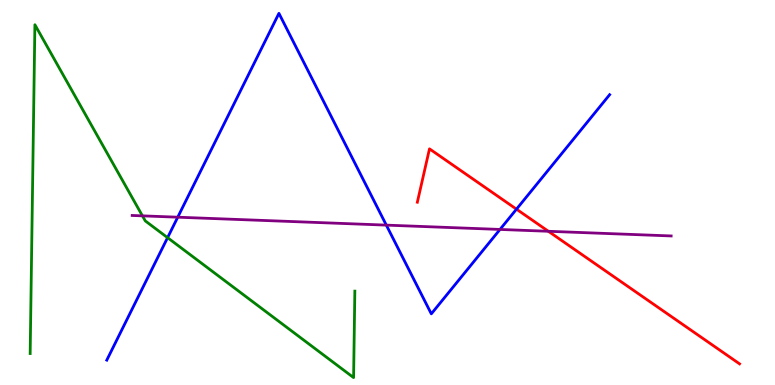[{'lines': ['blue', 'red'], 'intersections': [{'x': 6.66, 'y': 4.57}]}, {'lines': ['green', 'red'], 'intersections': []}, {'lines': ['purple', 'red'], 'intersections': [{'x': 7.08, 'y': 3.99}]}, {'lines': ['blue', 'green'], 'intersections': [{'x': 2.16, 'y': 3.83}]}, {'lines': ['blue', 'purple'], 'intersections': [{'x': 2.29, 'y': 4.36}, {'x': 4.98, 'y': 4.15}, {'x': 6.45, 'y': 4.04}]}, {'lines': ['green', 'purple'], 'intersections': [{'x': 1.84, 'y': 4.39}]}]